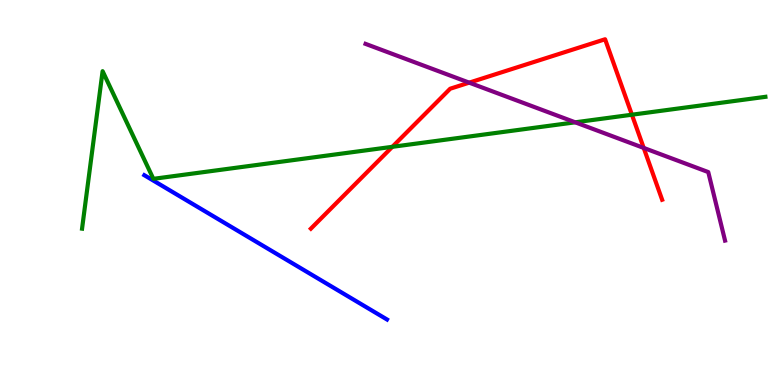[{'lines': ['blue', 'red'], 'intersections': []}, {'lines': ['green', 'red'], 'intersections': [{'x': 5.06, 'y': 6.19}, {'x': 8.15, 'y': 7.02}]}, {'lines': ['purple', 'red'], 'intersections': [{'x': 6.05, 'y': 7.85}, {'x': 8.31, 'y': 6.16}]}, {'lines': ['blue', 'green'], 'intersections': []}, {'lines': ['blue', 'purple'], 'intersections': []}, {'lines': ['green', 'purple'], 'intersections': [{'x': 7.42, 'y': 6.82}]}]